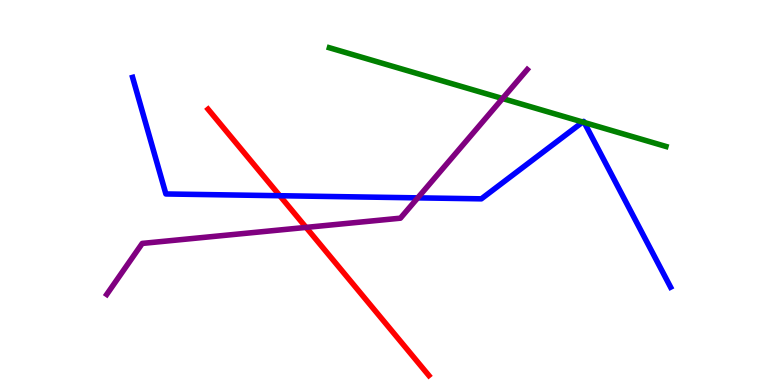[{'lines': ['blue', 'red'], 'intersections': [{'x': 3.61, 'y': 4.92}]}, {'lines': ['green', 'red'], 'intersections': []}, {'lines': ['purple', 'red'], 'intersections': [{'x': 3.95, 'y': 4.09}]}, {'lines': ['blue', 'green'], 'intersections': [{'x': 7.52, 'y': 6.83}, {'x': 7.54, 'y': 6.82}]}, {'lines': ['blue', 'purple'], 'intersections': [{'x': 5.39, 'y': 4.86}]}, {'lines': ['green', 'purple'], 'intersections': [{'x': 6.48, 'y': 7.44}]}]